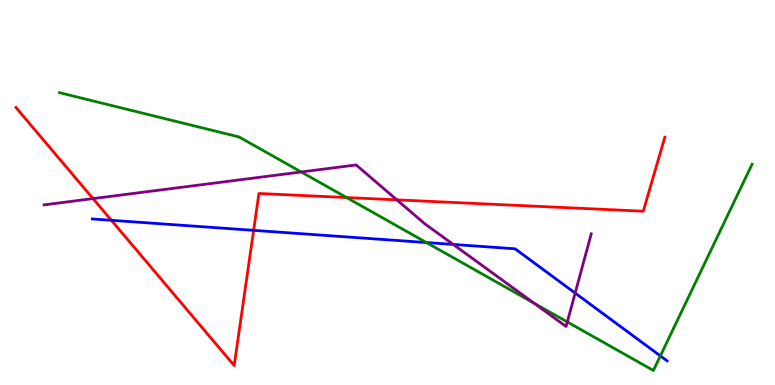[{'lines': ['blue', 'red'], 'intersections': [{'x': 1.44, 'y': 4.28}, {'x': 3.27, 'y': 4.02}]}, {'lines': ['green', 'red'], 'intersections': [{'x': 4.47, 'y': 4.87}]}, {'lines': ['purple', 'red'], 'intersections': [{'x': 1.2, 'y': 4.84}, {'x': 5.12, 'y': 4.81}]}, {'lines': ['blue', 'green'], 'intersections': [{'x': 5.5, 'y': 3.7}, {'x': 8.52, 'y': 0.756}]}, {'lines': ['blue', 'purple'], 'intersections': [{'x': 5.85, 'y': 3.65}, {'x': 7.42, 'y': 2.39}]}, {'lines': ['green', 'purple'], 'intersections': [{'x': 3.89, 'y': 5.53}, {'x': 6.89, 'y': 2.12}, {'x': 7.32, 'y': 1.64}]}]